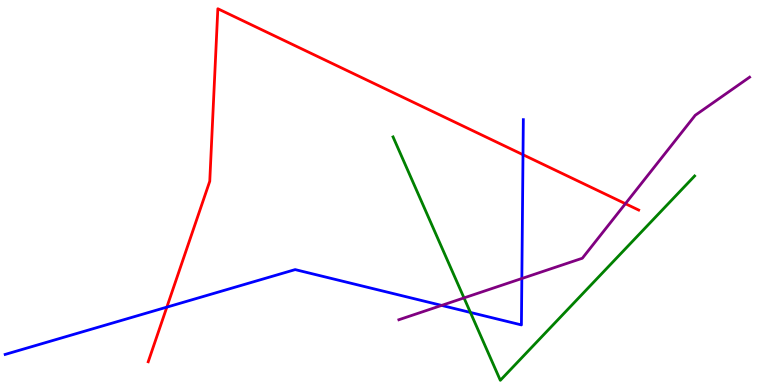[{'lines': ['blue', 'red'], 'intersections': [{'x': 2.15, 'y': 2.02}, {'x': 6.75, 'y': 5.98}]}, {'lines': ['green', 'red'], 'intersections': []}, {'lines': ['purple', 'red'], 'intersections': [{'x': 8.07, 'y': 4.71}]}, {'lines': ['blue', 'green'], 'intersections': [{'x': 6.07, 'y': 1.88}]}, {'lines': ['blue', 'purple'], 'intersections': [{'x': 5.7, 'y': 2.07}, {'x': 6.73, 'y': 2.77}]}, {'lines': ['green', 'purple'], 'intersections': [{'x': 5.99, 'y': 2.26}]}]